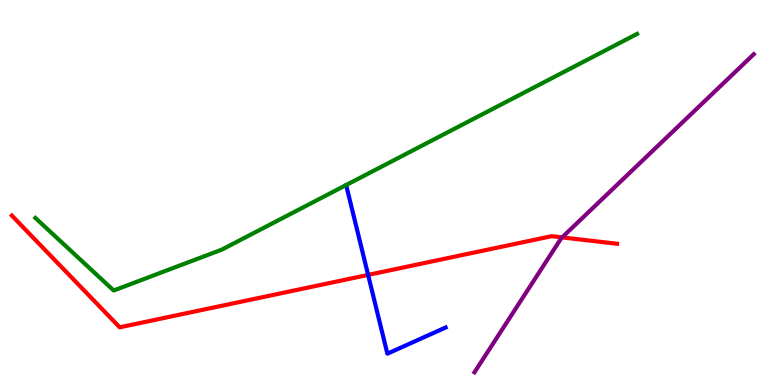[{'lines': ['blue', 'red'], 'intersections': [{'x': 4.75, 'y': 2.86}]}, {'lines': ['green', 'red'], 'intersections': []}, {'lines': ['purple', 'red'], 'intersections': [{'x': 7.25, 'y': 3.83}]}, {'lines': ['blue', 'green'], 'intersections': []}, {'lines': ['blue', 'purple'], 'intersections': []}, {'lines': ['green', 'purple'], 'intersections': []}]